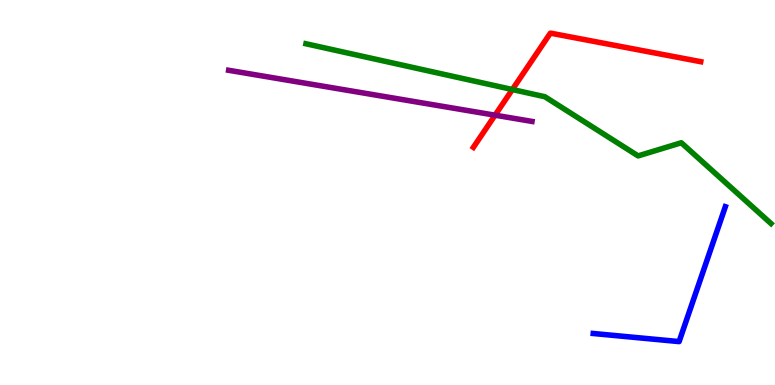[{'lines': ['blue', 'red'], 'intersections': []}, {'lines': ['green', 'red'], 'intersections': [{'x': 6.61, 'y': 7.67}]}, {'lines': ['purple', 'red'], 'intersections': [{'x': 6.39, 'y': 7.01}]}, {'lines': ['blue', 'green'], 'intersections': []}, {'lines': ['blue', 'purple'], 'intersections': []}, {'lines': ['green', 'purple'], 'intersections': []}]